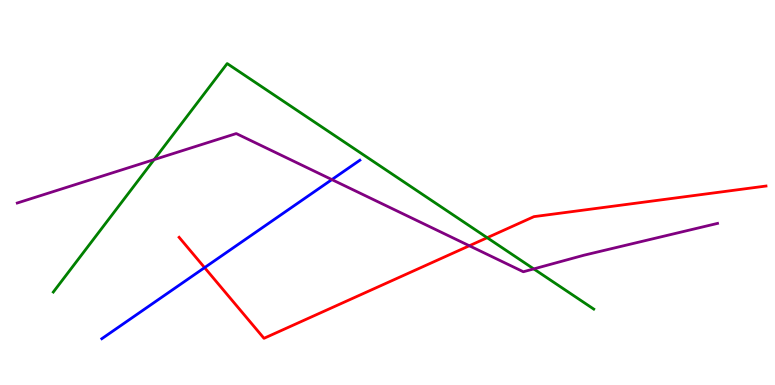[{'lines': ['blue', 'red'], 'intersections': [{'x': 2.64, 'y': 3.05}]}, {'lines': ['green', 'red'], 'intersections': [{'x': 6.29, 'y': 3.83}]}, {'lines': ['purple', 'red'], 'intersections': [{'x': 6.06, 'y': 3.62}]}, {'lines': ['blue', 'green'], 'intersections': []}, {'lines': ['blue', 'purple'], 'intersections': [{'x': 4.28, 'y': 5.34}]}, {'lines': ['green', 'purple'], 'intersections': [{'x': 1.99, 'y': 5.85}, {'x': 6.89, 'y': 3.02}]}]